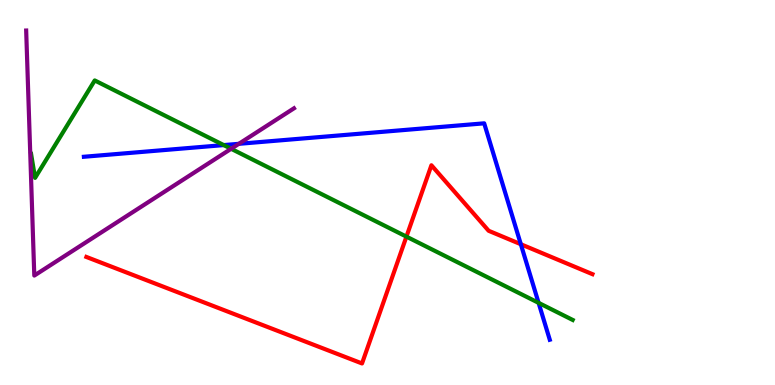[{'lines': ['blue', 'red'], 'intersections': [{'x': 6.72, 'y': 3.66}]}, {'lines': ['green', 'red'], 'intersections': [{'x': 5.24, 'y': 3.85}]}, {'lines': ['purple', 'red'], 'intersections': []}, {'lines': ['blue', 'green'], 'intersections': [{'x': 2.89, 'y': 6.23}, {'x': 6.95, 'y': 2.13}]}, {'lines': ['blue', 'purple'], 'intersections': [{'x': 3.08, 'y': 6.26}]}, {'lines': ['green', 'purple'], 'intersections': [{'x': 2.98, 'y': 6.14}]}]